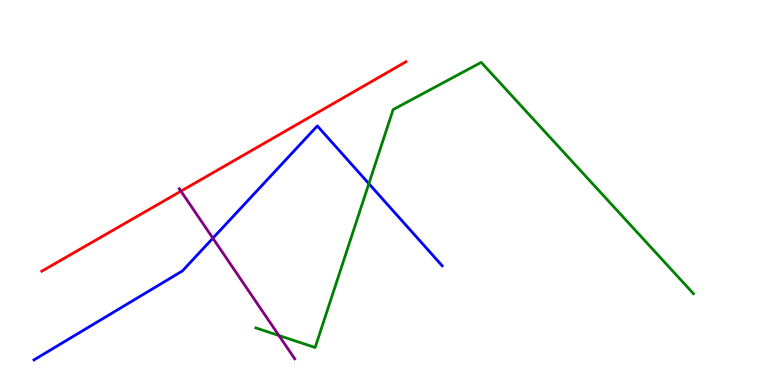[{'lines': ['blue', 'red'], 'intersections': []}, {'lines': ['green', 'red'], 'intersections': []}, {'lines': ['purple', 'red'], 'intersections': [{'x': 2.33, 'y': 5.03}]}, {'lines': ['blue', 'green'], 'intersections': [{'x': 4.76, 'y': 5.23}]}, {'lines': ['blue', 'purple'], 'intersections': [{'x': 2.75, 'y': 3.81}]}, {'lines': ['green', 'purple'], 'intersections': [{'x': 3.6, 'y': 1.29}]}]